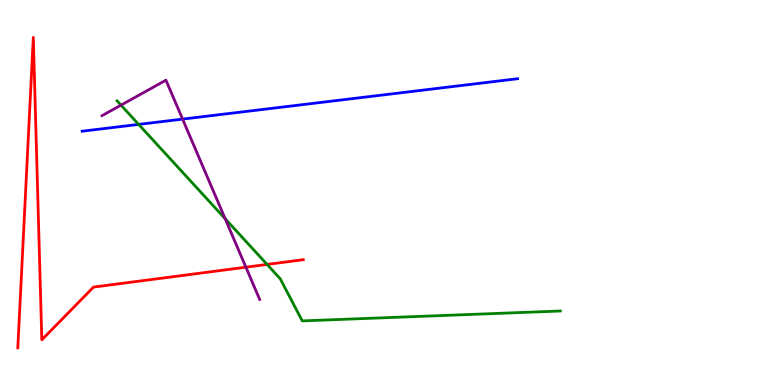[{'lines': ['blue', 'red'], 'intersections': []}, {'lines': ['green', 'red'], 'intersections': [{'x': 3.45, 'y': 3.13}]}, {'lines': ['purple', 'red'], 'intersections': [{'x': 3.17, 'y': 3.06}]}, {'lines': ['blue', 'green'], 'intersections': [{'x': 1.79, 'y': 6.77}]}, {'lines': ['blue', 'purple'], 'intersections': [{'x': 2.36, 'y': 6.91}]}, {'lines': ['green', 'purple'], 'intersections': [{'x': 1.56, 'y': 7.27}, {'x': 2.91, 'y': 4.32}]}]